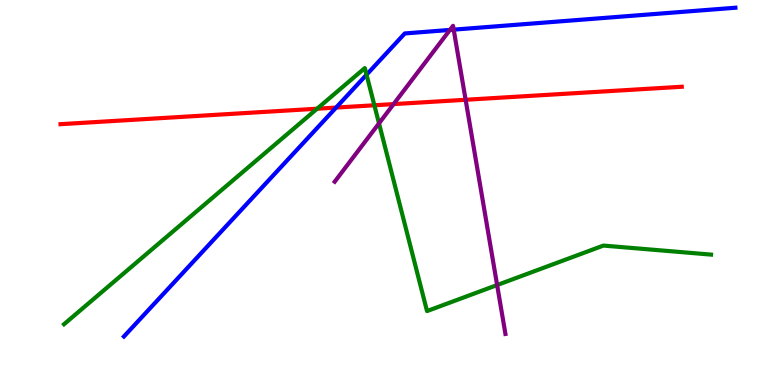[{'lines': ['blue', 'red'], 'intersections': [{'x': 4.34, 'y': 7.21}]}, {'lines': ['green', 'red'], 'intersections': [{'x': 4.09, 'y': 7.18}, {'x': 4.83, 'y': 7.27}]}, {'lines': ['purple', 'red'], 'intersections': [{'x': 5.08, 'y': 7.3}, {'x': 6.01, 'y': 7.41}]}, {'lines': ['blue', 'green'], 'intersections': [{'x': 4.73, 'y': 8.06}]}, {'lines': ['blue', 'purple'], 'intersections': [{'x': 5.81, 'y': 9.22}, {'x': 5.85, 'y': 9.23}]}, {'lines': ['green', 'purple'], 'intersections': [{'x': 4.89, 'y': 6.8}, {'x': 6.41, 'y': 2.6}]}]